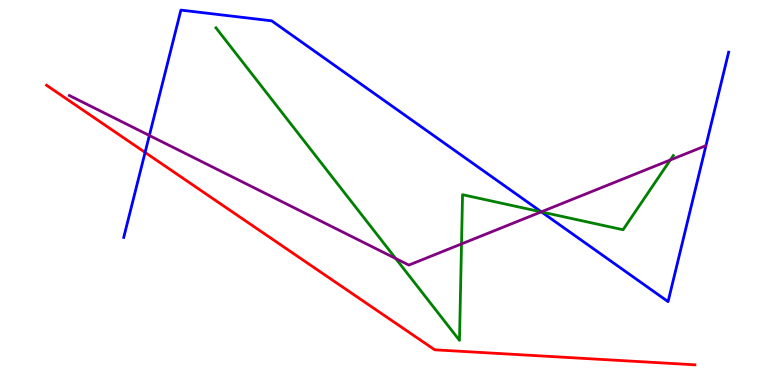[{'lines': ['blue', 'red'], 'intersections': [{'x': 1.87, 'y': 6.04}]}, {'lines': ['green', 'red'], 'intersections': []}, {'lines': ['purple', 'red'], 'intersections': []}, {'lines': ['blue', 'green'], 'intersections': [{'x': 6.99, 'y': 4.5}]}, {'lines': ['blue', 'purple'], 'intersections': [{'x': 1.93, 'y': 6.48}, {'x': 6.98, 'y': 4.5}]}, {'lines': ['green', 'purple'], 'intersections': [{'x': 5.11, 'y': 3.29}, {'x': 5.95, 'y': 3.66}, {'x': 6.98, 'y': 4.5}, {'x': 8.65, 'y': 5.85}]}]